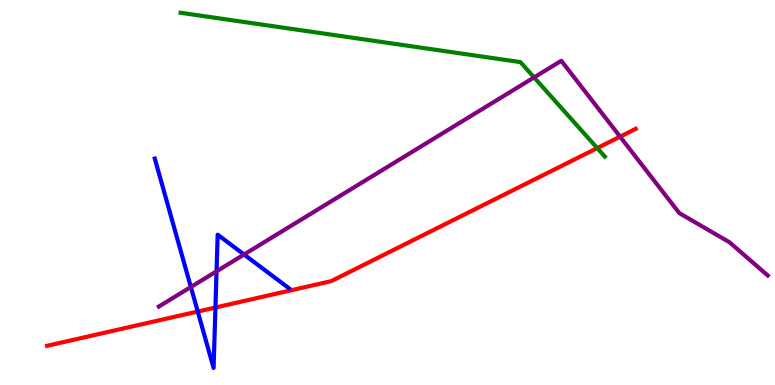[{'lines': ['blue', 'red'], 'intersections': [{'x': 2.55, 'y': 1.91}, {'x': 2.78, 'y': 2.01}]}, {'lines': ['green', 'red'], 'intersections': [{'x': 7.71, 'y': 6.15}]}, {'lines': ['purple', 'red'], 'intersections': [{'x': 8.0, 'y': 6.45}]}, {'lines': ['blue', 'green'], 'intersections': []}, {'lines': ['blue', 'purple'], 'intersections': [{'x': 2.46, 'y': 2.55}, {'x': 2.79, 'y': 2.95}, {'x': 3.15, 'y': 3.39}]}, {'lines': ['green', 'purple'], 'intersections': [{'x': 6.89, 'y': 7.99}]}]